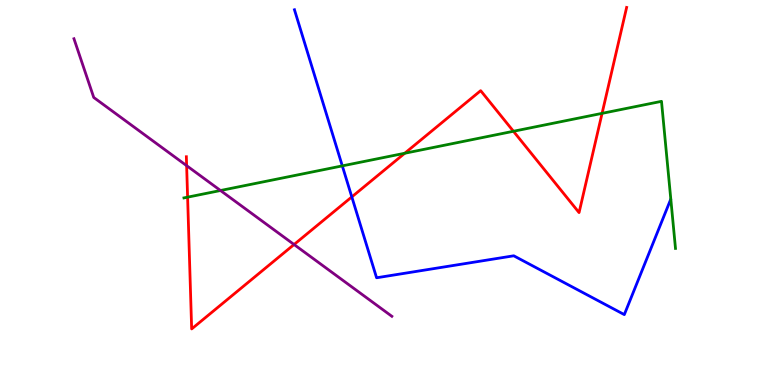[{'lines': ['blue', 'red'], 'intersections': [{'x': 4.54, 'y': 4.89}]}, {'lines': ['green', 'red'], 'intersections': [{'x': 2.42, 'y': 4.88}, {'x': 5.22, 'y': 6.02}, {'x': 6.63, 'y': 6.59}, {'x': 7.77, 'y': 7.06}]}, {'lines': ['purple', 'red'], 'intersections': [{'x': 2.41, 'y': 5.7}, {'x': 3.79, 'y': 3.65}]}, {'lines': ['blue', 'green'], 'intersections': [{'x': 4.42, 'y': 5.69}]}, {'lines': ['blue', 'purple'], 'intersections': []}, {'lines': ['green', 'purple'], 'intersections': [{'x': 2.85, 'y': 5.05}]}]